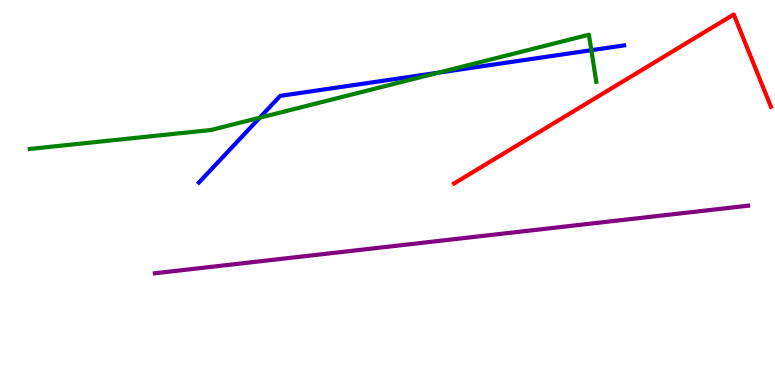[{'lines': ['blue', 'red'], 'intersections': []}, {'lines': ['green', 'red'], 'intersections': []}, {'lines': ['purple', 'red'], 'intersections': []}, {'lines': ['blue', 'green'], 'intersections': [{'x': 3.35, 'y': 6.94}, {'x': 5.66, 'y': 8.11}, {'x': 7.63, 'y': 8.7}]}, {'lines': ['blue', 'purple'], 'intersections': []}, {'lines': ['green', 'purple'], 'intersections': []}]